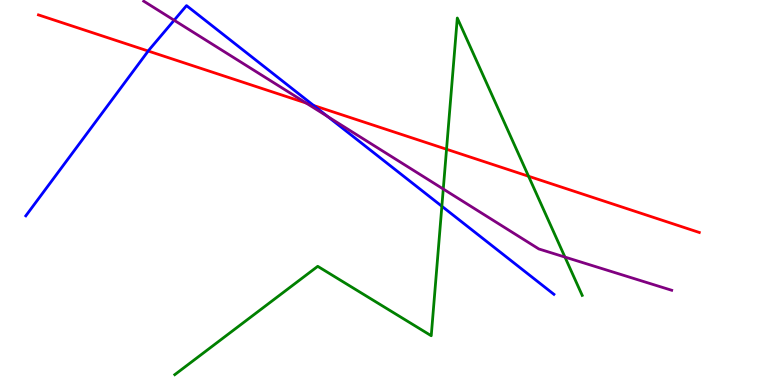[{'lines': ['blue', 'red'], 'intersections': [{'x': 1.91, 'y': 8.67}, {'x': 4.05, 'y': 7.26}]}, {'lines': ['green', 'red'], 'intersections': [{'x': 5.76, 'y': 6.12}, {'x': 6.82, 'y': 5.42}]}, {'lines': ['purple', 'red'], 'intersections': [{'x': 3.95, 'y': 7.32}]}, {'lines': ['blue', 'green'], 'intersections': [{'x': 5.7, 'y': 4.64}]}, {'lines': ['blue', 'purple'], 'intersections': [{'x': 2.25, 'y': 9.47}, {'x': 4.23, 'y': 6.97}]}, {'lines': ['green', 'purple'], 'intersections': [{'x': 5.72, 'y': 5.09}, {'x': 7.29, 'y': 3.32}]}]